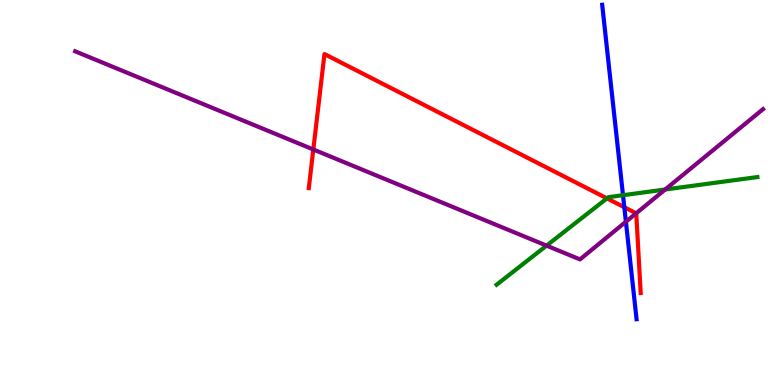[{'lines': ['blue', 'red'], 'intersections': [{'x': 8.06, 'y': 4.62}]}, {'lines': ['green', 'red'], 'intersections': [{'x': 7.83, 'y': 4.85}]}, {'lines': ['purple', 'red'], 'intersections': [{'x': 4.04, 'y': 6.12}, {'x': 8.21, 'y': 4.46}]}, {'lines': ['blue', 'green'], 'intersections': [{'x': 8.04, 'y': 4.93}]}, {'lines': ['blue', 'purple'], 'intersections': [{'x': 8.08, 'y': 4.24}]}, {'lines': ['green', 'purple'], 'intersections': [{'x': 7.05, 'y': 3.62}, {'x': 8.58, 'y': 5.08}]}]